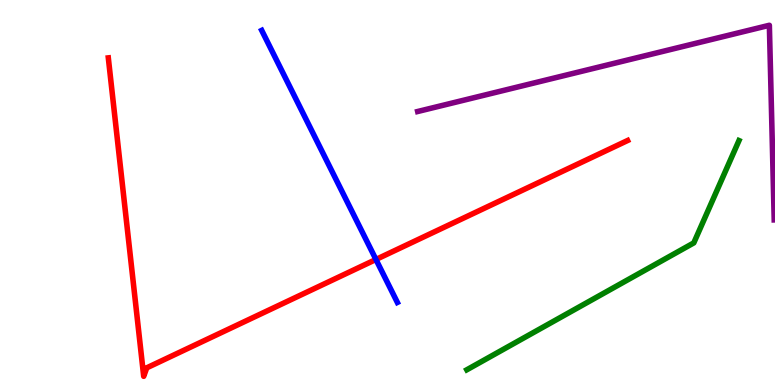[{'lines': ['blue', 'red'], 'intersections': [{'x': 4.85, 'y': 3.26}]}, {'lines': ['green', 'red'], 'intersections': []}, {'lines': ['purple', 'red'], 'intersections': []}, {'lines': ['blue', 'green'], 'intersections': []}, {'lines': ['blue', 'purple'], 'intersections': []}, {'lines': ['green', 'purple'], 'intersections': []}]